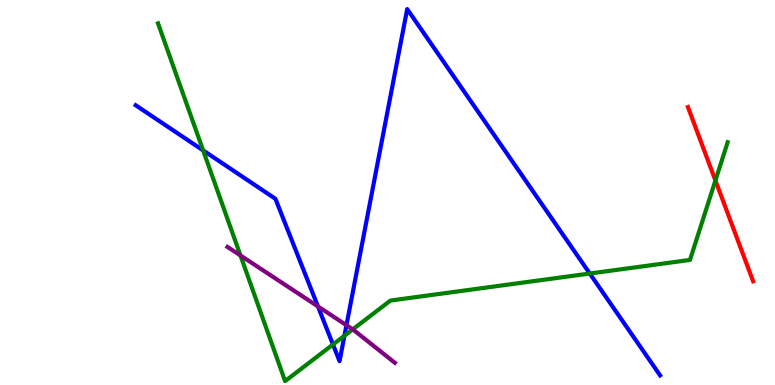[{'lines': ['blue', 'red'], 'intersections': []}, {'lines': ['green', 'red'], 'intersections': [{'x': 9.23, 'y': 5.31}]}, {'lines': ['purple', 'red'], 'intersections': []}, {'lines': ['blue', 'green'], 'intersections': [{'x': 2.62, 'y': 6.09}, {'x': 4.3, 'y': 1.05}, {'x': 4.44, 'y': 1.28}, {'x': 7.61, 'y': 2.9}]}, {'lines': ['blue', 'purple'], 'intersections': [{'x': 4.1, 'y': 2.04}, {'x': 4.47, 'y': 1.55}]}, {'lines': ['green', 'purple'], 'intersections': [{'x': 3.1, 'y': 3.36}, {'x': 4.55, 'y': 1.45}]}]